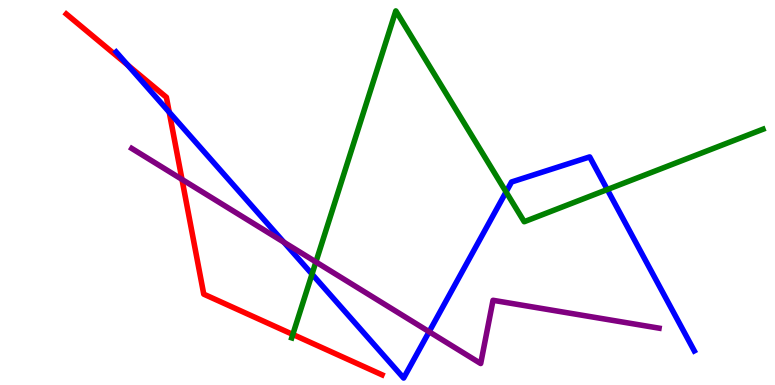[{'lines': ['blue', 'red'], 'intersections': [{'x': 1.65, 'y': 8.31}, {'x': 2.18, 'y': 7.09}]}, {'lines': ['green', 'red'], 'intersections': [{'x': 3.78, 'y': 1.31}]}, {'lines': ['purple', 'red'], 'intersections': [{'x': 2.35, 'y': 5.34}]}, {'lines': ['blue', 'green'], 'intersections': [{'x': 4.03, 'y': 2.88}, {'x': 6.53, 'y': 5.01}, {'x': 7.84, 'y': 5.08}]}, {'lines': ['blue', 'purple'], 'intersections': [{'x': 3.66, 'y': 3.71}, {'x': 5.54, 'y': 1.38}]}, {'lines': ['green', 'purple'], 'intersections': [{'x': 4.08, 'y': 3.2}]}]